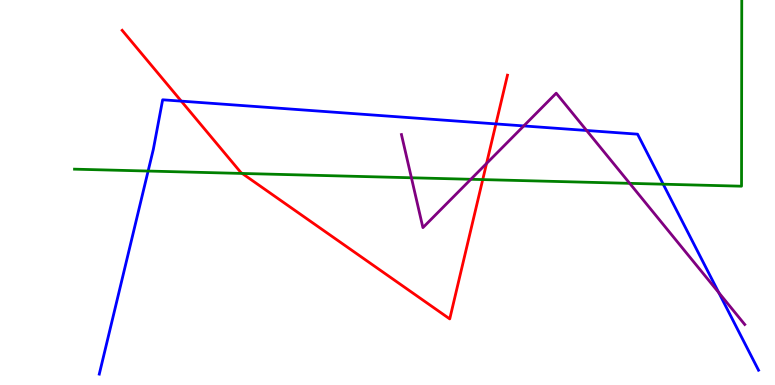[{'lines': ['blue', 'red'], 'intersections': [{'x': 2.34, 'y': 7.37}, {'x': 6.4, 'y': 6.78}]}, {'lines': ['green', 'red'], 'intersections': [{'x': 3.13, 'y': 5.49}, {'x': 6.23, 'y': 5.34}]}, {'lines': ['purple', 'red'], 'intersections': [{'x': 6.28, 'y': 5.75}]}, {'lines': ['blue', 'green'], 'intersections': [{'x': 1.91, 'y': 5.56}, {'x': 8.56, 'y': 5.22}]}, {'lines': ['blue', 'purple'], 'intersections': [{'x': 6.76, 'y': 6.73}, {'x': 7.57, 'y': 6.61}, {'x': 9.27, 'y': 2.4}]}, {'lines': ['green', 'purple'], 'intersections': [{'x': 5.31, 'y': 5.38}, {'x': 6.08, 'y': 5.34}, {'x': 8.13, 'y': 5.24}]}]